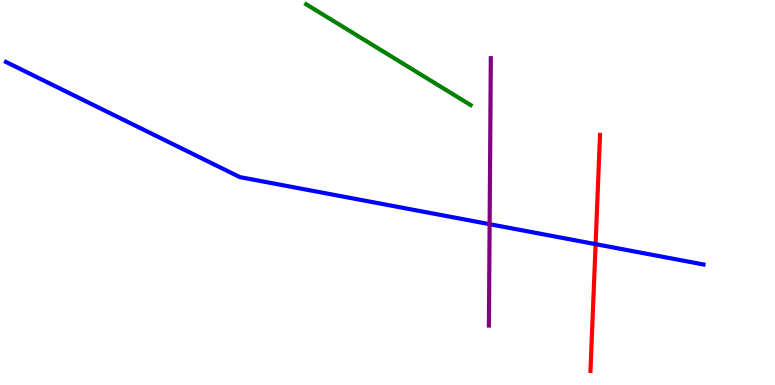[{'lines': ['blue', 'red'], 'intersections': [{'x': 7.69, 'y': 3.66}]}, {'lines': ['green', 'red'], 'intersections': []}, {'lines': ['purple', 'red'], 'intersections': []}, {'lines': ['blue', 'green'], 'intersections': []}, {'lines': ['blue', 'purple'], 'intersections': [{'x': 6.32, 'y': 4.18}]}, {'lines': ['green', 'purple'], 'intersections': []}]